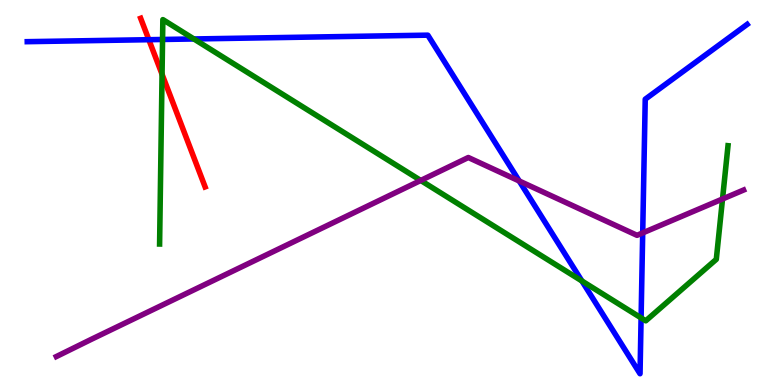[{'lines': ['blue', 'red'], 'intersections': [{'x': 1.92, 'y': 8.97}]}, {'lines': ['green', 'red'], 'intersections': [{'x': 2.09, 'y': 8.07}]}, {'lines': ['purple', 'red'], 'intersections': []}, {'lines': ['blue', 'green'], 'intersections': [{'x': 2.1, 'y': 8.97}, {'x': 2.5, 'y': 8.99}, {'x': 7.51, 'y': 2.7}, {'x': 8.27, 'y': 1.74}]}, {'lines': ['blue', 'purple'], 'intersections': [{'x': 6.7, 'y': 5.3}, {'x': 8.29, 'y': 3.95}]}, {'lines': ['green', 'purple'], 'intersections': [{'x': 5.43, 'y': 5.31}, {'x': 9.32, 'y': 4.83}]}]